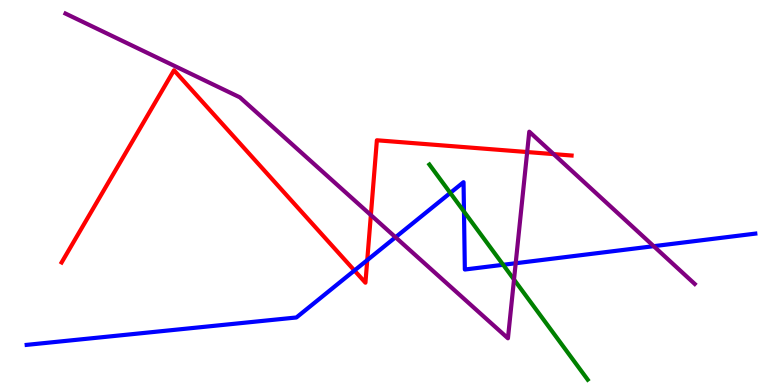[{'lines': ['blue', 'red'], 'intersections': [{'x': 4.57, 'y': 2.97}, {'x': 4.74, 'y': 3.24}]}, {'lines': ['green', 'red'], 'intersections': []}, {'lines': ['purple', 'red'], 'intersections': [{'x': 4.79, 'y': 4.41}, {'x': 6.8, 'y': 6.05}, {'x': 7.14, 'y': 6.0}]}, {'lines': ['blue', 'green'], 'intersections': [{'x': 5.81, 'y': 4.99}, {'x': 5.99, 'y': 4.51}, {'x': 6.49, 'y': 3.12}]}, {'lines': ['blue', 'purple'], 'intersections': [{'x': 5.1, 'y': 3.84}, {'x': 6.65, 'y': 3.16}, {'x': 8.43, 'y': 3.61}]}, {'lines': ['green', 'purple'], 'intersections': [{'x': 6.63, 'y': 2.74}]}]